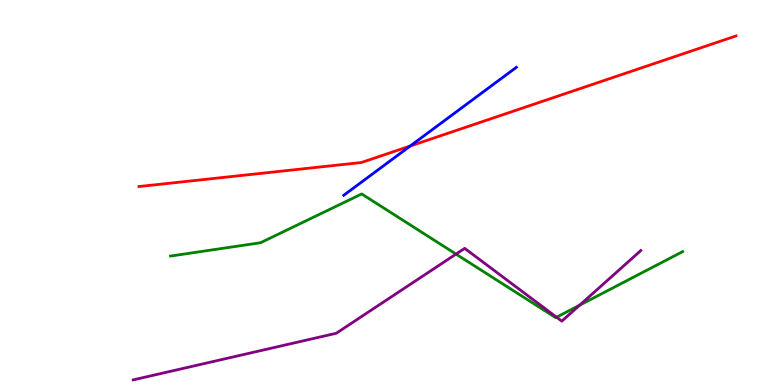[{'lines': ['blue', 'red'], 'intersections': [{'x': 5.29, 'y': 6.21}]}, {'lines': ['green', 'red'], 'intersections': []}, {'lines': ['purple', 'red'], 'intersections': []}, {'lines': ['blue', 'green'], 'intersections': []}, {'lines': ['blue', 'purple'], 'intersections': []}, {'lines': ['green', 'purple'], 'intersections': [{'x': 5.88, 'y': 3.4}, {'x': 7.18, 'y': 1.76}, {'x': 7.48, 'y': 2.07}]}]